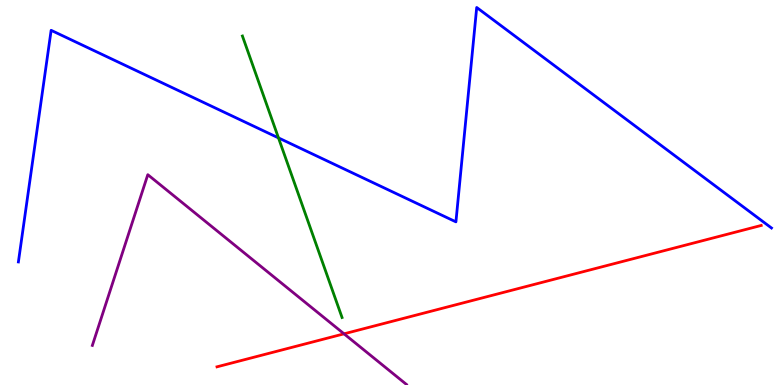[{'lines': ['blue', 'red'], 'intersections': []}, {'lines': ['green', 'red'], 'intersections': []}, {'lines': ['purple', 'red'], 'intersections': [{'x': 4.44, 'y': 1.33}]}, {'lines': ['blue', 'green'], 'intersections': [{'x': 3.59, 'y': 6.42}]}, {'lines': ['blue', 'purple'], 'intersections': []}, {'lines': ['green', 'purple'], 'intersections': []}]